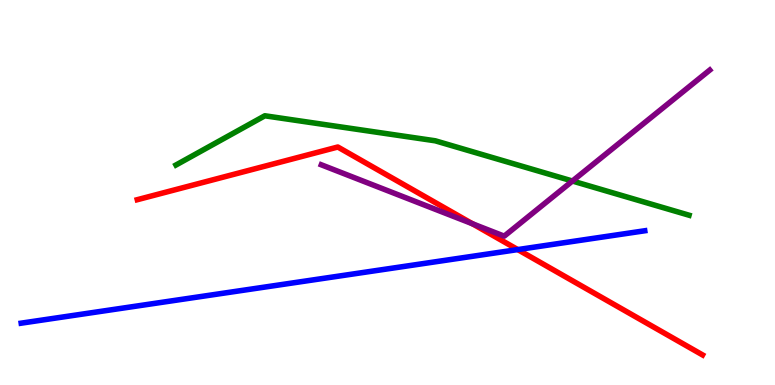[{'lines': ['blue', 'red'], 'intersections': [{'x': 6.68, 'y': 3.52}]}, {'lines': ['green', 'red'], 'intersections': []}, {'lines': ['purple', 'red'], 'intersections': [{'x': 6.1, 'y': 4.19}]}, {'lines': ['blue', 'green'], 'intersections': []}, {'lines': ['blue', 'purple'], 'intersections': []}, {'lines': ['green', 'purple'], 'intersections': [{'x': 7.39, 'y': 5.3}]}]